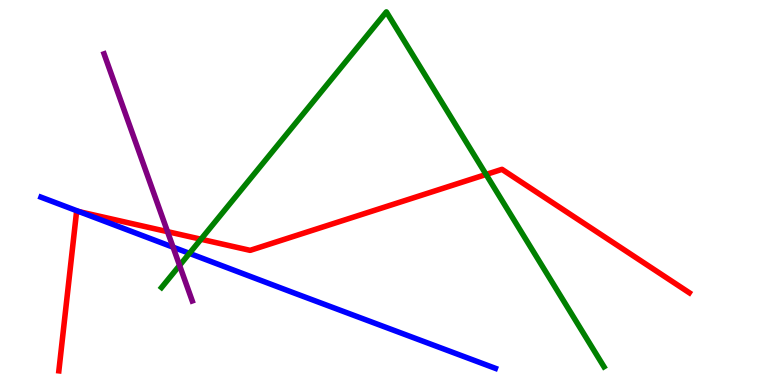[{'lines': ['blue', 'red'], 'intersections': [{'x': 1.02, 'y': 4.5}]}, {'lines': ['green', 'red'], 'intersections': [{'x': 2.59, 'y': 3.79}, {'x': 6.27, 'y': 5.47}]}, {'lines': ['purple', 'red'], 'intersections': [{'x': 2.16, 'y': 3.98}]}, {'lines': ['blue', 'green'], 'intersections': [{'x': 2.44, 'y': 3.42}]}, {'lines': ['blue', 'purple'], 'intersections': [{'x': 2.23, 'y': 3.58}]}, {'lines': ['green', 'purple'], 'intersections': [{'x': 2.32, 'y': 3.11}]}]